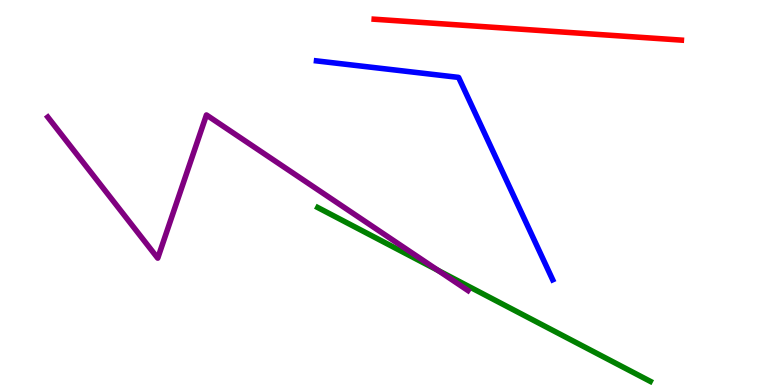[{'lines': ['blue', 'red'], 'intersections': []}, {'lines': ['green', 'red'], 'intersections': []}, {'lines': ['purple', 'red'], 'intersections': []}, {'lines': ['blue', 'green'], 'intersections': []}, {'lines': ['blue', 'purple'], 'intersections': []}, {'lines': ['green', 'purple'], 'intersections': [{'x': 5.65, 'y': 2.98}]}]